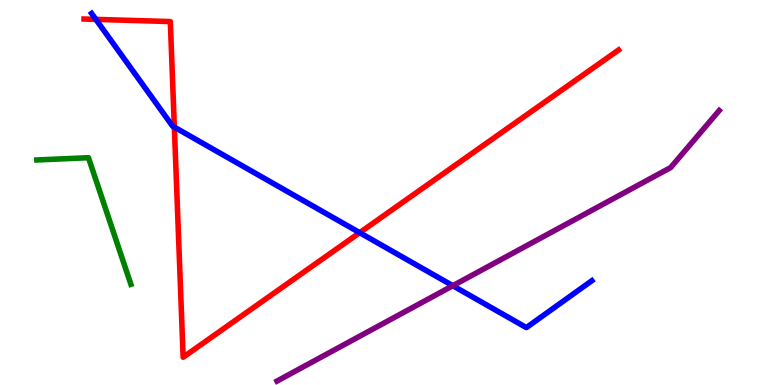[{'lines': ['blue', 'red'], 'intersections': [{'x': 1.24, 'y': 9.5}, {'x': 2.25, 'y': 6.7}, {'x': 4.64, 'y': 3.96}]}, {'lines': ['green', 'red'], 'intersections': []}, {'lines': ['purple', 'red'], 'intersections': []}, {'lines': ['blue', 'green'], 'intersections': []}, {'lines': ['blue', 'purple'], 'intersections': [{'x': 5.84, 'y': 2.58}]}, {'lines': ['green', 'purple'], 'intersections': []}]